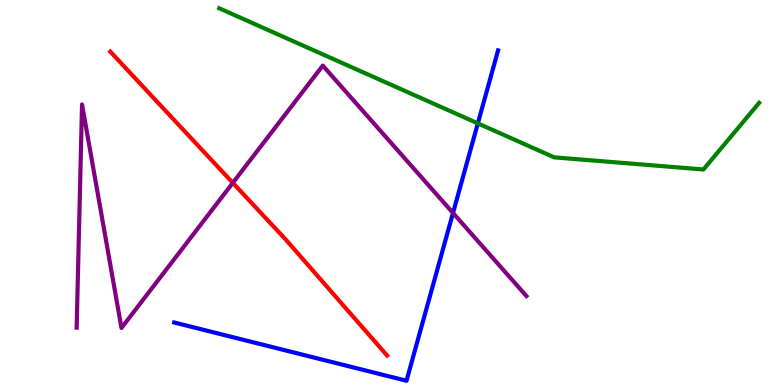[{'lines': ['blue', 'red'], 'intersections': []}, {'lines': ['green', 'red'], 'intersections': []}, {'lines': ['purple', 'red'], 'intersections': [{'x': 3.0, 'y': 5.25}]}, {'lines': ['blue', 'green'], 'intersections': [{'x': 6.17, 'y': 6.8}]}, {'lines': ['blue', 'purple'], 'intersections': [{'x': 5.85, 'y': 4.47}]}, {'lines': ['green', 'purple'], 'intersections': []}]